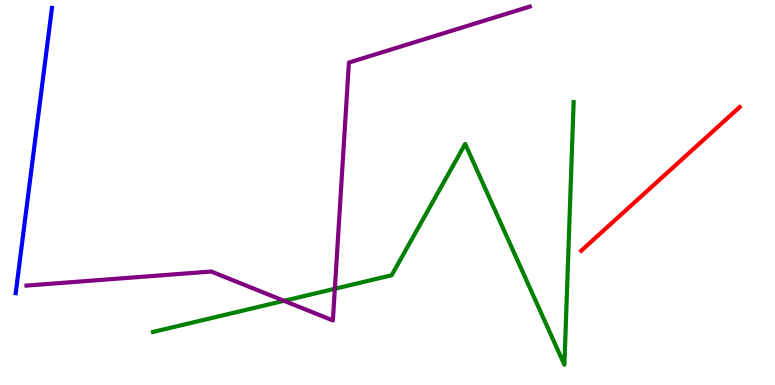[{'lines': ['blue', 'red'], 'intersections': []}, {'lines': ['green', 'red'], 'intersections': []}, {'lines': ['purple', 'red'], 'intersections': []}, {'lines': ['blue', 'green'], 'intersections': []}, {'lines': ['blue', 'purple'], 'intersections': []}, {'lines': ['green', 'purple'], 'intersections': [{'x': 3.67, 'y': 2.19}, {'x': 4.32, 'y': 2.5}]}]